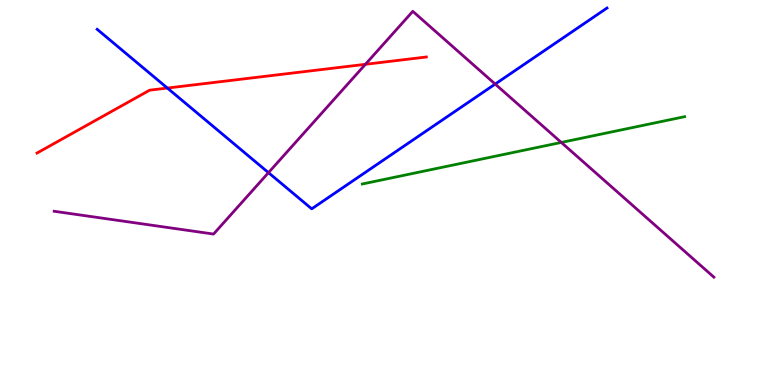[{'lines': ['blue', 'red'], 'intersections': [{'x': 2.16, 'y': 7.71}]}, {'lines': ['green', 'red'], 'intersections': []}, {'lines': ['purple', 'red'], 'intersections': [{'x': 4.72, 'y': 8.33}]}, {'lines': ['blue', 'green'], 'intersections': []}, {'lines': ['blue', 'purple'], 'intersections': [{'x': 3.46, 'y': 5.52}, {'x': 6.39, 'y': 7.82}]}, {'lines': ['green', 'purple'], 'intersections': [{'x': 7.24, 'y': 6.3}]}]